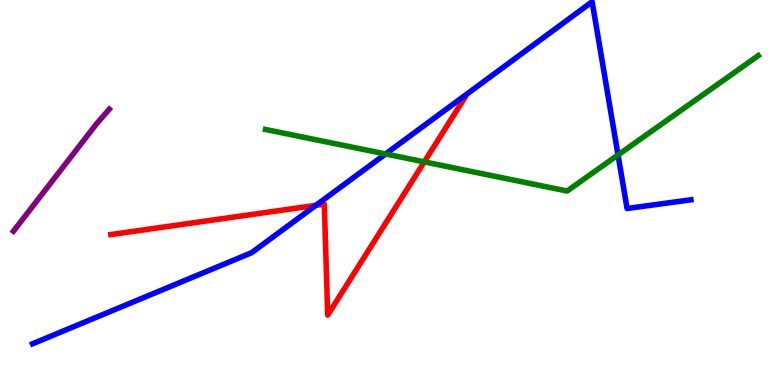[{'lines': ['blue', 'red'], 'intersections': [{'x': 4.08, 'y': 4.67}]}, {'lines': ['green', 'red'], 'intersections': [{'x': 5.47, 'y': 5.8}]}, {'lines': ['purple', 'red'], 'intersections': []}, {'lines': ['blue', 'green'], 'intersections': [{'x': 4.98, 'y': 6.0}, {'x': 7.97, 'y': 5.98}]}, {'lines': ['blue', 'purple'], 'intersections': []}, {'lines': ['green', 'purple'], 'intersections': []}]